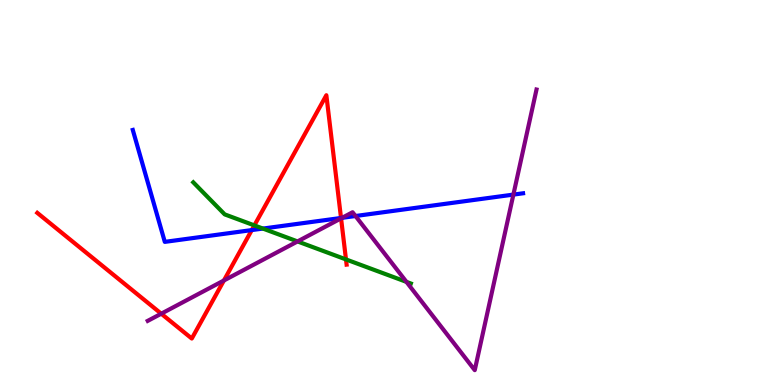[{'lines': ['blue', 'red'], 'intersections': [{'x': 3.25, 'y': 4.02}, {'x': 4.4, 'y': 4.34}]}, {'lines': ['green', 'red'], 'intersections': [{'x': 3.28, 'y': 4.15}, {'x': 4.46, 'y': 3.26}]}, {'lines': ['purple', 'red'], 'intersections': [{'x': 2.08, 'y': 1.85}, {'x': 2.89, 'y': 2.71}, {'x': 4.4, 'y': 4.33}]}, {'lines': ['blue', 'green'], 'intersections': [{'x': 3.39, 'y': 4.06}]}, {'lines': ['blue', 'purple'], 'intersections': [{'x': 4.41, 'y': 4.34}, {'x': 4.59, 'y': 4.39}, {'x': 6.62, 'y': 4.95}]}, {'lines': ['green', 'purple'], 'intersections': [{'x': 3.84, 'y': 3.73}, {'x': 5.24, 'y': 2.68}]}]